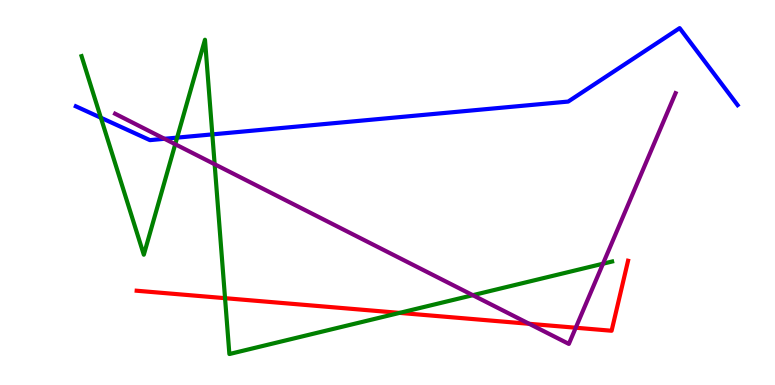[{'lines': ['blue', 'red'], 'intersections': []}, {'lines': ['green', 'red'], 'intersections': [{'x': 2.9, 'y': 2.26}, {'x': 5.16, 'y': 1.87}]}, {'lines': ['purple', 'red'], 'intersections': [{'x': 6.83, 'y': 1.59}, {'x': 7.43, 'y': 1.49}]}, {'lines': ['blue', 'green'], 'intersections': [{'x': 1.3, 'y': 6.94}, {'x': 2.29, 'y': 6.43}, {'x': 2.74, 'y': 6.51}]}, {'lines': ['blue', 'purple'], 'intersections': [{'x': 2.12, 'y': 6.4}]}, {'lines': ['green', 'purple'], 'intersections': [{'x': 2.26, 'y': 6.25}, {'x': 2.77, 'y': 5.73}, {'x': 6.1, 'y': 2.33}, {'x': 7.78, 'y': 3.15}]}]